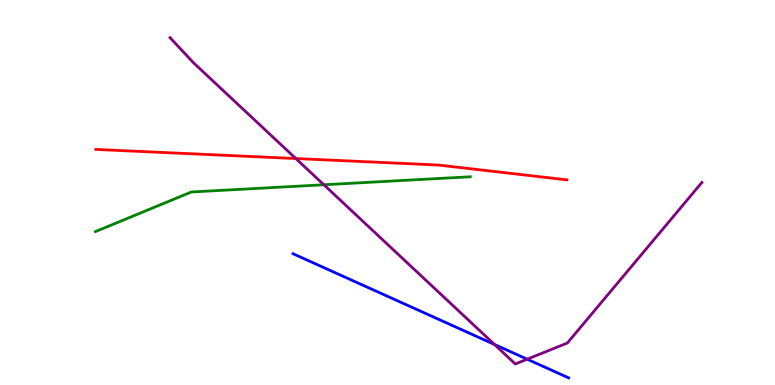[{'lines': ['blue', 'red'], 'intersections': []}, {'lines': ['green', 'red'], 'intersections': []}, {'lines': ['purple', 'red'], 'intersections': [{'x': 3.82, 'y': 5.88}]}, {'lines': ['blue', 'green'], 'intersections': []}, {'lines': ['blue', 'purple'], 'intersections': [{'x': 6.38, 'y': 1.05}, {'x': 6.8, 'y': 0.67}]}, {'lines': ['green', 'purple'], 'intersections': [{'x': 4.18, 'y': 5.2}]}]